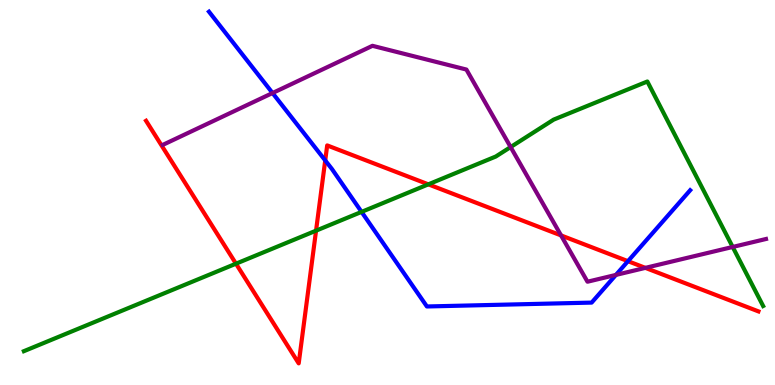[{'lines': ['blue', 'red'], 'intersections': [{'x': 4.2, 'y': 5.83}, {'x': 8.1, 'y': 3.22}]}, {'lines': ['green', 'red'], 'intersections': [{'x': 3.04, 'y': 3.15}, {'x': 4.08, 'y': 4.01}, {'x': 5.53, 'y': 5.21}]}, {'lines': ['purple', 'red'], 'intersections': [{'x': 7.24, 'y': 3.89}, {'x': 8.33, 'y': 3.04}]}, {'lines': ['blue', 'green'], 'intersections': [{'x': 4.67, 'y': 4.5}]}, {'lines': ['blue', 'purple'], 'intersections': [{'x': 3.52, 'y': 7.58}, {'x': 7.95, 'y': 2.86}]}, {'lines': ['green', 'purple'], 'intersections': [{'x': 6.59, 'y': 6.18}, {'x': 9.45, 'y': 3.59}]}]